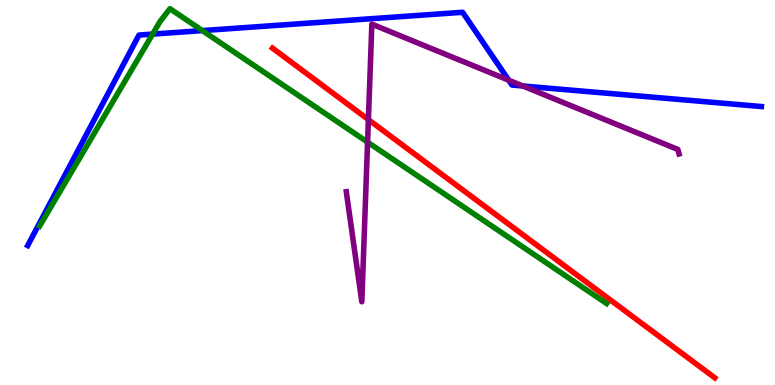[{'lines': ['blue', 'red'], 'intersections': []}, {'lines': ['green', 'red'], 'intersections': []}, {'lines': ['purple', 'red'], 'intersections': [{'x': 4.75, 'y': 6.89}]}, {'lines': ['blue', 'green'], 'intersections': [{'x': 1.97, 'y': 9.11}, {'x': 2.61, 'y': 9.21}]}, {'lines': ['blue', 'purple'], 'intersections': [{'x': 6.56, 'y': 7.92}, {'x': 6.75, 'y': 7.77}]}, {'lines': ['green', 'purple'], 'intersections': [{'x': 4.74, 'y': 6.31}]}]